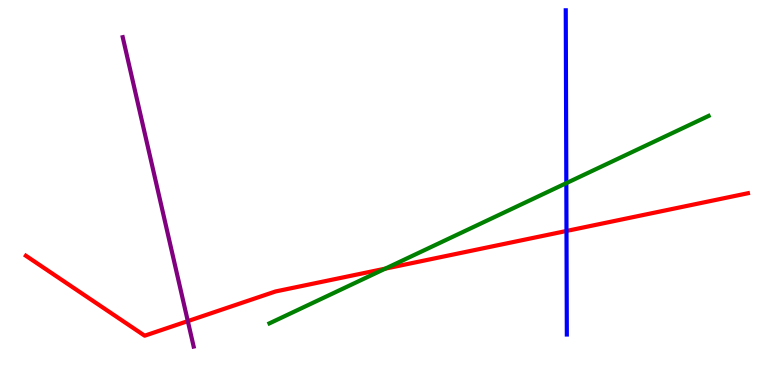[{'lines': ['blue', 'red'], 'intersections': [{'x': 7.31, 'y': 4.0}]}, {'lines': ['green', 'red'], 'intersections': [{'x': 4.97, 'y': 3.02}]}, {'lines': ['purple', 'red'], 'intersections': [{'x': 2.42, 'y': 1.66}]}, {'lines': ['blue', 'green'], 'intersections': [{'x': 7.31, 'y': 5.24}]}, {'lines': ['blue', 'purple'], 'intersections': []}, {'lines': ['green', 'purple'], 'intersections': []}]